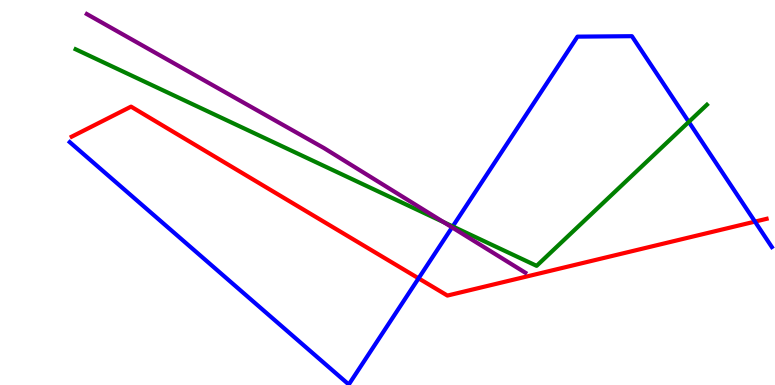[{'lines': ['blue', 'red'], 'intersections': [{'x': 5.4, 'y': 2.77}, {'x': 9.74, 'y': 4.24}]}, {'lines': ['green', 'red'], 'intersections': []}, {'lines': ['purple', 'red'], 'intersections': []}, {'lines': ['blue', 'green'], 'intersections': [{'x': 5.84, 'y': 4.12}, {'x': 8.89, 'y': 6.83}]}, {'lines': ['blue', 'purple'], 'intersections': [{'x': 5.83, 'y': 4.09}]}, {'lines': ['green', 'purple'], 'intersections': [{'x': 5.73, 'y': 4.23}]}]